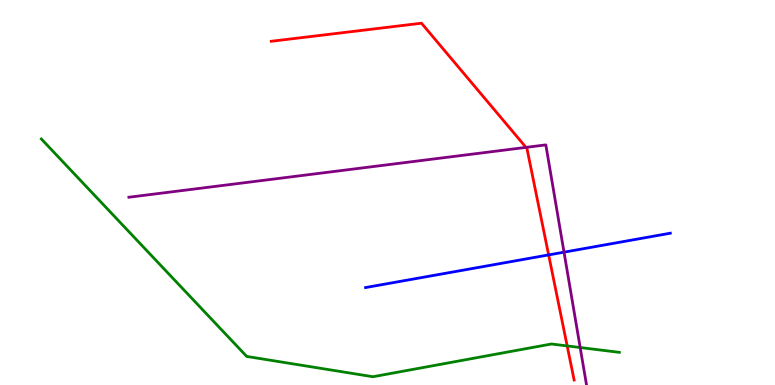[{'lines': ['blue', 'red'], 'intersections': [{'x': 7.08, 'y': 3.38}]}, {'lines': ['green', 'red'], 'intersections': [{'x': 7.32, 'y': 1.01}]}, {'lines': ['purple', 'red'], 'intersections': [{'x': 6.79, 'y': 6.17}]}, {'lines': ['blue', 'green'], 'intersections': []}, {'lines': ['blue', 'purple'], 'intersections': [{'x': 7.28, 'y': 3.45}]}, {'lines': ['green', 'purple'], 'intersections': [{'x': 7.49, 'y': 0.973}]}]